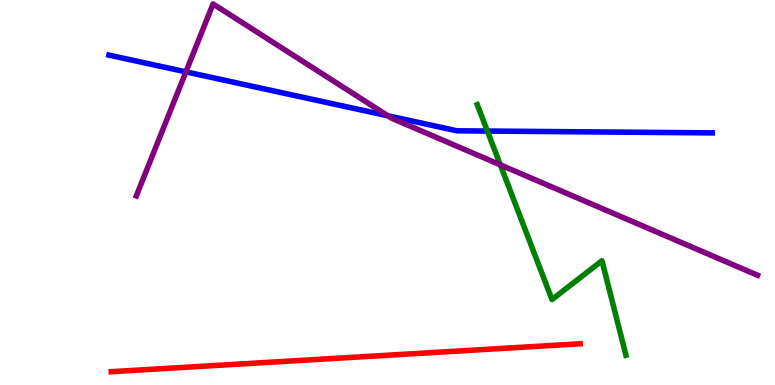[{'lines': ['blue', 'red'], 'intersections': []}, {'lines': ['green', 'red'], 'intersections': []}, {'lines': ['purple', 'red'], 'intersections': []}, {'lines': ['blue', 'green'], 'intersections': [{'x': 6.29, 'y': 6.6}]}, {'lines': ['blue', 'purple'], 'intersections': [{'x': 2.4, 'y': 8.13}, {'x': 5.0, 'y': 6.99}]}, {'lines': ['green', 'purple'], 'intersections': [{'x': 6.46, 'y': 5.72}]}]